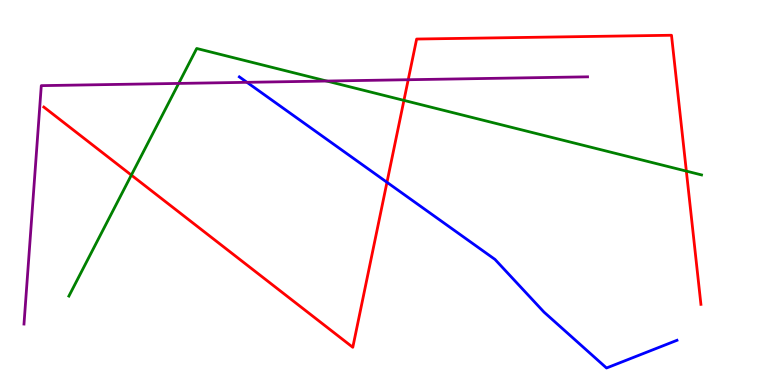[{'lines': ['blue', 'red'], 'intersections': [{'x': 4.99, 'y': 5.27}]}, {'lines': ['green', 'red'], 'intersections': [{'x': 1.69, 'y': 5.45}, {'x': 5.21, 'y': 7.39}, {'x': 8.86, 'y': 5.56}]}, {'lines': ['purple', 'red'], 'intersections': [{'x': 5.27, 'y': 7.93}]}, {'lines': ['blue', 'green'], 'intersections': []}, {'lines': ['blue', 'purple'], 'intersections': [{'x': 3.19, 'y': 7.86}]}, {'lines': ['green', 'purple'], 'intersections': [{'x': 2.31, 'y': 7.83}, {'x': 4.22, 'y': 7.9}]}]